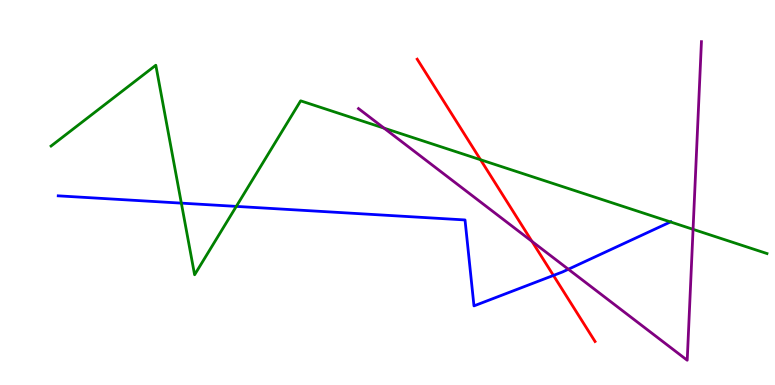[{'lines': ['blue', 'red'], 'intersections': [{'x': 7.14, 'y': 2.85}]}, {'lines': ['green', 'red'], 'intersections': [{'x': 6.2, 'y': 5.85}]}, {'lines': ['purple', 'red'], 'intersections': [{'x': 6.86, 'y': 3.73}]}, {'lines': ['blue', 'green'], 'intersections': [{'x': 2.34, 'y': 4.72}, {'x': 3.05, 'y': 4.64}, {'x': 8.65, 'y': 4.24}]}, {'lines': ['blue', 'purple'], 'intersections': [{'x': 7.33, 'y': 3.01}]}, {'lines': ['green', 'purple'], 'intersections': [{'x': 4.96, 'y': 6.67}, {'x': 8.94, 'y': 4.04}]}]